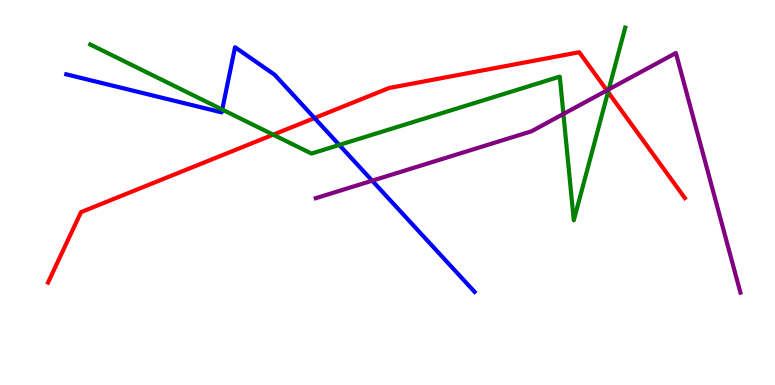[{'lines': ['blue', 'red'], 'intersections': [{'x': 4.06, 'y': 6.93}]}, {'lines': ['green', 'red'], 'intersections': [{'x': 3.53, 'y': 6.5}, {'x': 7.85, 'y': 7.61}]}, {'lines': ['purple', 'red'], 'intersections': [{'x': 7.83, 'y': 7.65}]}, {'lines': ['blue', 'green'], 'intersections': [{'x': 2.87, 'y': 7.15}, {'x': 4.38, 'y': 6.24}]}, {'lines': ['blue', 'purple'], 'intersections': [{'x': 4.8, 'y': 5.31}]}, {'lines': ['green', 'purple'], 'intersections': [{'x': 7.27, 'y': 7.04}, {'x': 7.85, 'y': 7.68}]}]